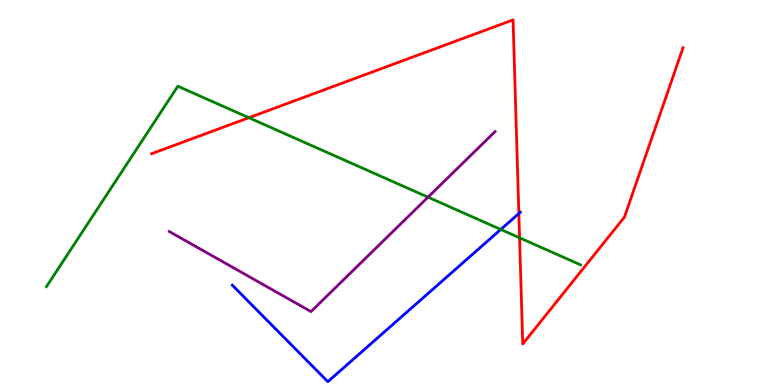[{'lines': ['blue', 'red'], 'intersections': [{'x': 6.69, 'y': 4.45}]}, {'lines': ['green', 'red'], 'intersections': [{'x': 3.21, 'y': 6.94}, {'x': 6.7, 'y': 3.82}]}, {'lines': ['purple', 'red'], 'intersections': []}, {'lines': ['blue', 'green'], 'intersections': [{'x': 6.46, 'y': 4.04}]}, {'lines': ['blue', 'purple'], 'intersections': []}, {'lines': ['green', 'purple'], 'intersections': [{'x': 5.52, 'y': 4.88}]}]